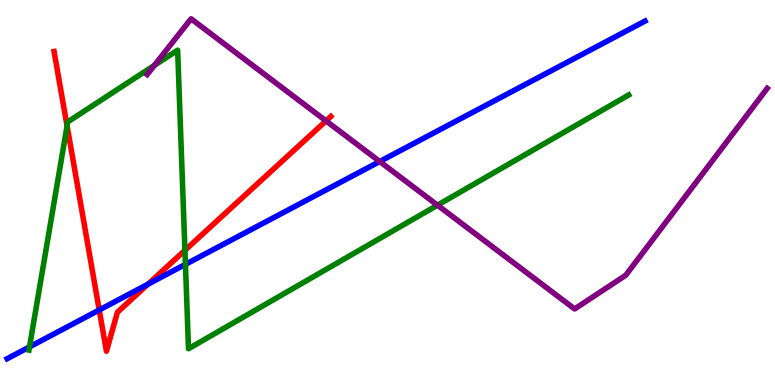[{'lines': ['blue', 'red'], 'intersections': [{'x': 1.28, 'y': 1.95}, {'x': 1.91, 'y': 2.62}]}, {'lines': ['green', 'red'], 'intersections': [{'x': 0.866, 'y': 6.73}, {'x': 2.39, 'y': 3.5}]}, {'lines': ['purple', 'red'], 'intersections': [{'x': 4.21, 'y': 6.86}]}, {'lines': ['blue', 'green'], 'intersections': [{'x': 0.381, 'y': 0.99}, {'x': 2.39, 'y': 3.13}]}, {'lines': ['blue', 'purple'], 'intersections': [{'x': 4.9, 'y': 5.8}]}, {'lines': ['green', 'purple'], 'intersections': [{'x': 1.99, 'y': 8.3}, {'x': 5.64, 'y': 4.67}]}]